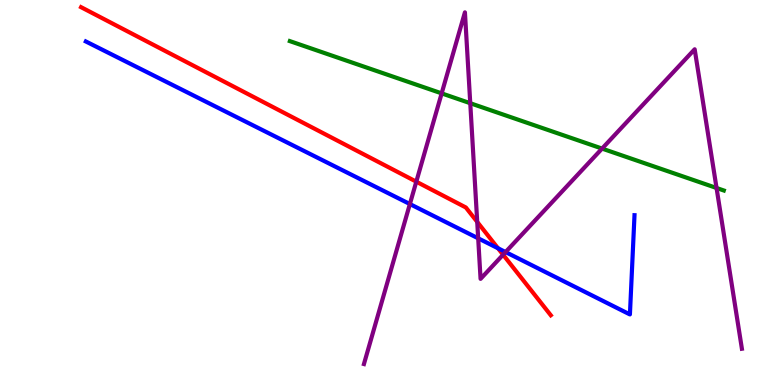[{'lines': ['blue', 'red'], 'intersections': [{'x': 6.43, 'y': 3.55}]}, {'lines': ['green', 'red'], 'intersections': []}, {'lines': ['purple', 'red'], 'intersections': [{'x': 5.37, 'y': 5.28}, {'x': 6.16, 'y': 4.24}, {'x': 6.49, 'y': 3.38}]}, {'lines': ['blue', 'green'], 'intersections': []}, {'lines': ['blue', 'purple'], 'intersections': [{'x': 5.29, 'y': 4.7}, {'x': 6.17, 'y': 3.81}, {'x': 6.52, 'y': 3.45}]}, {'lines': ['green', 'purple'], 'intersections': [{'x': 5.7, 'y': 7.57}, {'x': 6.07, 'y': 7.32}, {'x': 7.77, 'y': 6.14}, {'x': 9.25, 'y': 5.12}]}]